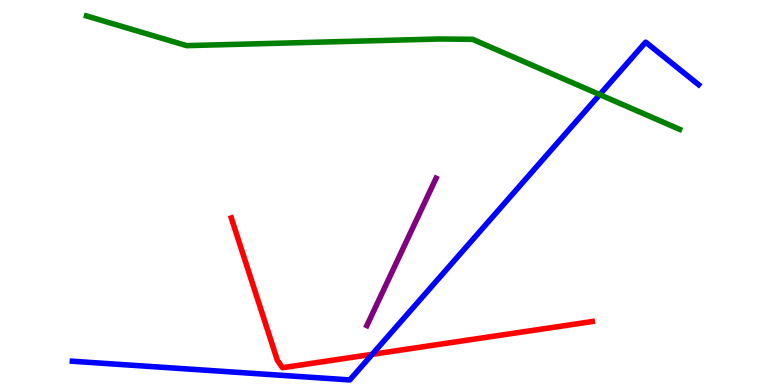[{'lines': ['blue', 'red'], 'intersections': [{'x': 4.8, 'y': 0.797}]}, {'lines': ['green', 'red'], 'intersections': []}, {'lines': ['purple', 'red'], 'intersections': []}, {'lines': ['blue', 'green'], 'intersections': [{'x': 7.74, 'y': 7.54}]}, {'lines': ['blue', 'purple'], 'intersections': []}, {'lines': ['green', 'purple'], 'intersections': []}]